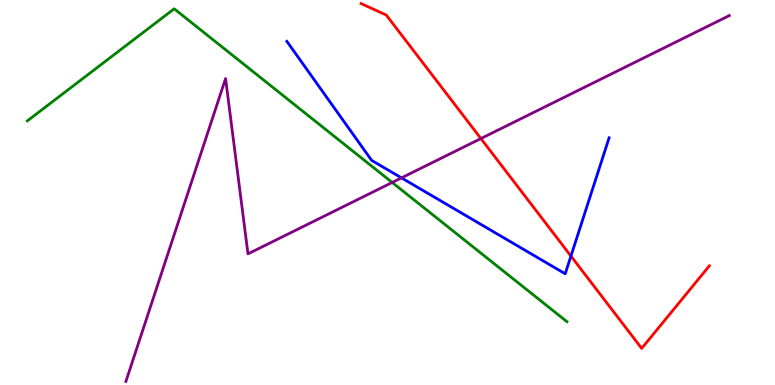[{'lines': ['blue', 'red'], 'intersections': [{'x': 7.37, 'y': 3.35}]}, {'lines': ['green', 'red'], 'intersections': []}, {'lines': ['purple', 'red'], 'intersections': [{'x': 6.21, 'y': 6.4}]}, {'lines': ['blue', 'green'], 'intersections': []}, {'lines': ['blue', 'purple'], 'intersections': [{'x': 5.18, 'y': 5.38}]}, {'lines': ['green', 'purple'], 'intersections': [{'x': 5.06, 'y': 5.26}]}]